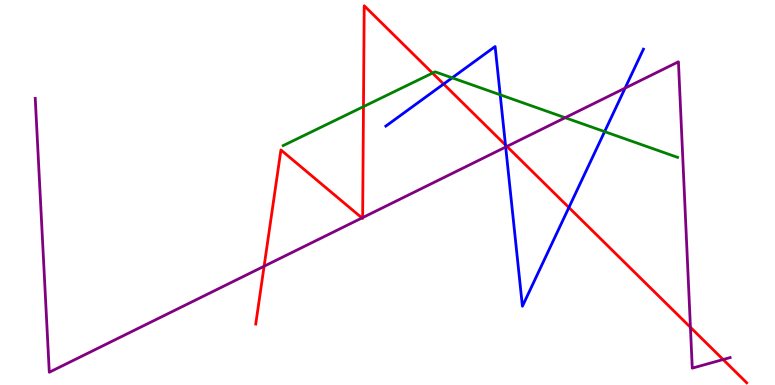[{'lines': ['blue', 'red'], 'intersections': [{'x': 5.72, 'y': 7.82}, {'x': 6.52, 'y': 6.23}, {'x': 7.34, 'y': 4.61}]}, {'lines': ['green', 'red'], 'intersections': [{'x': 4.69, 'y': 7.23}, {'x': 5.58, 'y': 8.1}]}, {'lines': ['purple', 'red'], 'intersections': [{'x': 3.41, 'y': 3.08}, {'x': 4.67, 'y': 4.34}, {'x': 4.68, 'y': 4.35}, {'x': 6.54, 'y': 6.2}, {'x': 8.91, 'y': 1.5}, {'x': 9.33, 'y': 0.661}]}, {'lines': ['blue', 'green'], 'intersections': [{'x': 5.83, 'y': 7.98}, {'x': 6.45, 'y': 7.54}, {'x': 7.8, 'y': 6.58}]}, {'lines': ['blue', 'purple'], 'intersections': [{'x': 6.52, 'y': 6.18}, {'x': 8.07, 'y': 7.71}]}, {'lines': ['green', 'purple'], 'intersections': [{'x': 7.29, 'y': 6.94}]}]